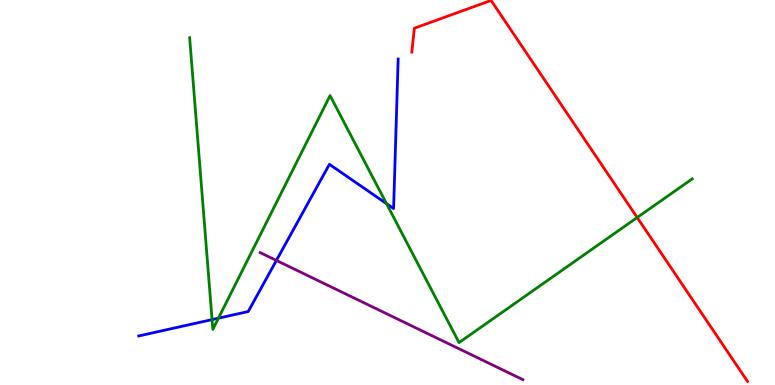[{'lines': ['blue', 'red'], 'intersections': []}, {'lines': ['green', 'red'], 'intersections': [{'x': 8.22, 'y': 4.35}]}, {'lines': ['purple', 'red'], 'intersections': []}, {'lines': ['blue', 'green'], 'intersections': [{'x': 2.74, 'y': 1.7}, {'x': 2.82, 'y': 1.74}, {'x': 4.99, 'y': 4.71}]}, {'lines': ['blue', 'purple'], 'intersections': [{'x': 3.57, 'y': 3.24}]}, {'lines': ['green', 'purple'], 'intersections': []}]